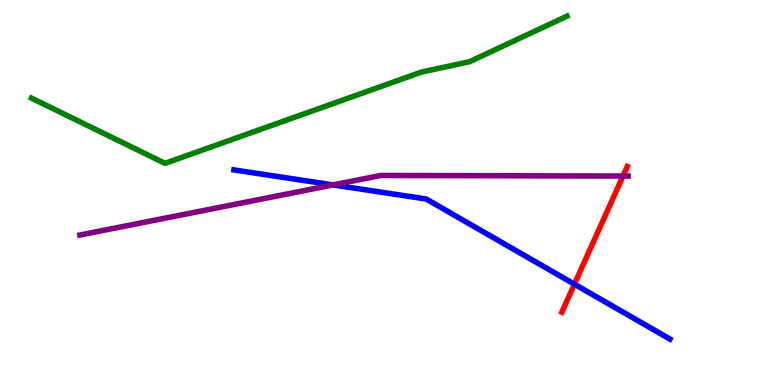[{'lines': ['blue', 'red'], 'intersections': [{'x': 7.41, 'y': 2.62}]}, {'lines': ['green', 'red'], 'intersections': []}, {'lines': ['purple', 'red'], 'intersections': [{'x': 8.04, 'y': 5.43}]}, {'lines': ['blue', 'green'], 'intersections': []}, {'lines': ['blue', 'purple'], 'intersections': [{'x': 4.3, 'y': 5.2}]}, {'lines': ['green', 'purple'], 'intersections': []}]